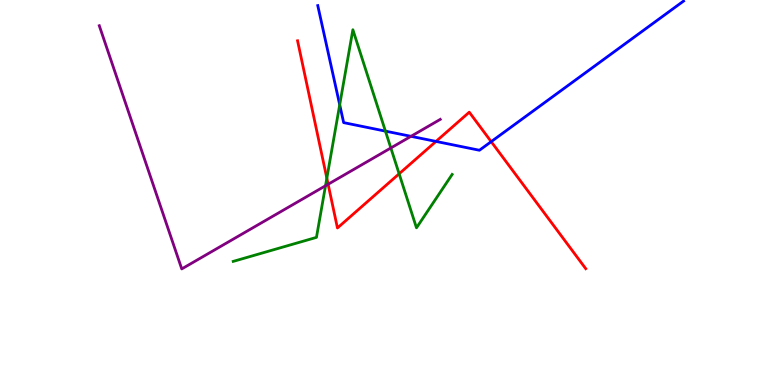[{'lines': ['blue', 'red'], 'intersections': [{'x': 5.63, 'y': 6.33}, {'x': 6.34, 'y': 6.32}]}, {'lines': ['green', 'red'], 'intersections': [{'x': 4.22, 'y': 5.37}, {'x': 5.15, 'y': 5.49}]}, {'lines': ['purple', 'red'], 'intersections': [{'x': 4.23, 'y': 5.21}]}, {'lines': ['blue', 'green'], 'intersections': [{'x': 4.38, 'y': 7.28}, {'x': 4.97, 'y': 6.59}]}, {'lines': ['blue', 'purple'], 'intersections': [{'x': 5.3, 'y': 6.46}]}, {'lines': ['green', 'purple'], 'intersections': [{'x': 4.2, 'y': 5.18}, {'x': 5.04, 'y': 6.16}]}]